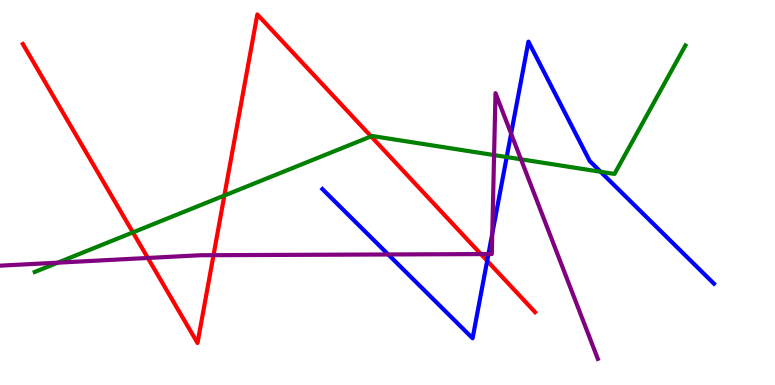[{'lines': ['blue', 'red'], 'intersections': [{'x': 6.29, 'y': 3.23}]}, {'lines': ['green', 'red'], 'intersections': [{'x': 1.71, 'y': 3.96}, {'x': 2.9, 'y': 4.92}, {'x': 4.79, 'y': 6.46}]}, {'lines': ['purple', 'red'], 'intersections': [{'x': 1.91, 'y': 3.3}, {'x': 2.75, 'y': 3.37}, {'x': 6.21, 'y': 3.4}]}, {'lines': ['blue', 'green'], 'intersections': [{'x': 6.54, 'y': 5.92}, {'x': 7.75, 'y': 5.54}]}, {'lines': ['blue', 'purple'], 'intersections': [{'x': 5.01, 'y': 3.39}, {'x': 6.3, 'y': 3.4}, {'x': 6.35, 'y': 3.93}, {'x': 6.59, 'y': 6.53}]}, {'lines': ['green', 'purple'], 'intersections': [{'x': 0.746, 'y': 3.18}, {'x': 6.38, 'y': 5.97}, {'x': 6.72, 'y': 5.86}]}]